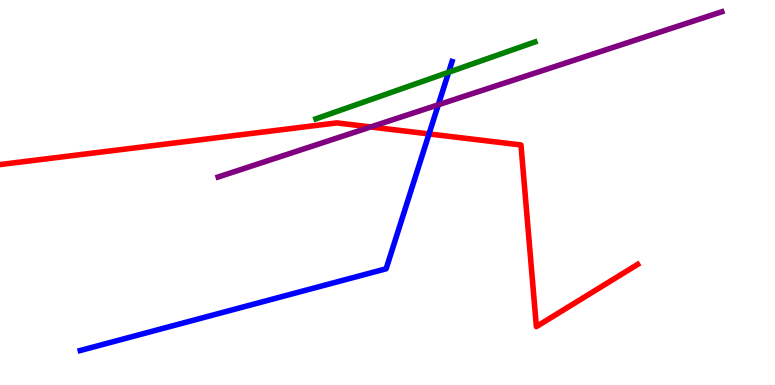[{'lines': ['blue', 'red'], 'intersections': [{'x': 5.54, 'y': 6.52}]}, {'lines': ['green', 'red'], 'intersections': []}, {'lines': ['purple', 'red'], 'intersections': [{'x': 4.78, 'y': 6.7}]}, {'lines': ['blue', 'green'], 'intersections': [{'x': 5.79, 'y': 8.12}]}, {'lines': ['blue', 'purple'], 'intersections': [{'x': 5.66, 'y': 7.28}]}, {'lines': ['green', 'purple'], 'intersections': []}]